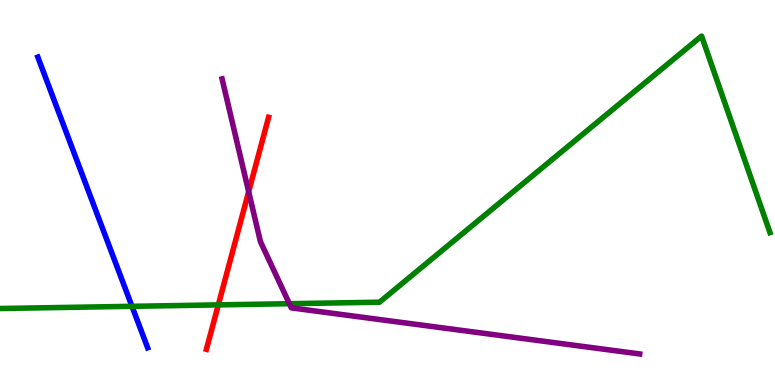[{'lines': ['blue', 'red'], 'intersections': []}, {'lines': ['green', 'red'], 'intersections': [{'x': 2.82, 'y': 2.08}]}, {'lines': ['purple', 'red'], 'intersections': [{'x': 3.21, 'y': 5.02}]}, {'lines': ['blue', 'green'], 'intersections': [{'x': 1.7, 'y': 2.04}]}, {'lines': ['blue', 'purple'], 'intersections': []}, {'lines': ['green', 'purple'], 'intersections': [{'x': 3.73, 'y': 2.11}]}]